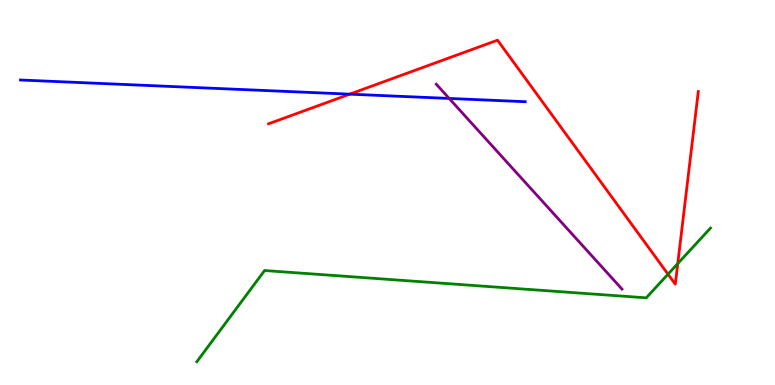[{'lines': ['blue', 'red'], 'intersections': [{'x': 4.51, 'y': 7.55}]}, {'lines': ['green', 'red'], 'intersections': [{'x': 8.62, 'y': 2.88}, {'x': 8.75, 'y': 3.15}]}, {'lines': ['purple', 'red'], 'intersections': []}, {'lines': ['blue', 'green'], 'intersections': []}, {'lines': ['blue', 'purple'], 'intersections': [{'x': 5.8, 'y': 7.44}]}, {'lines': ['green', 'purple'], 'intersections': []}]